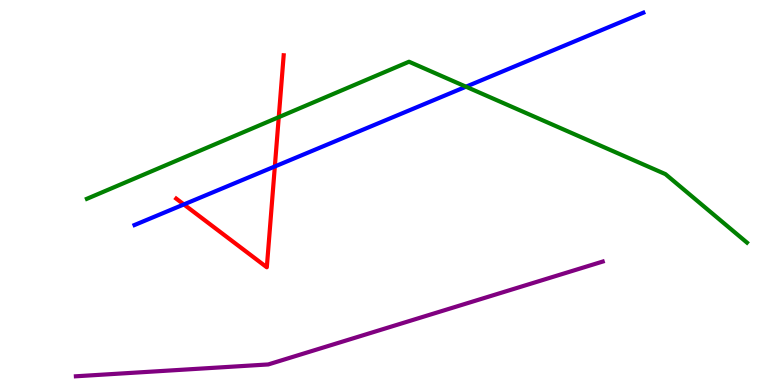[{'lines': ['blue', 'red'], 'intersections': [{'x': 2.37, 'y': 4.69}, {'x': 3.55, 'y': 5.68}]}, {'lines': ['green', 'red'], 'intersections': [{'x': 3.6, 'y': 6.96}]}, {'lines': ['purple', 'red'], 'intersections': []}, {'lines': ['blue', 'green'], 'intersections': [{'x': 6.01, 'y': 7.75}]}, {'lines': ['blue', 'purple'], 'intersections': []}, {'lines': ['green', 'purple'], 'intersections': []}]